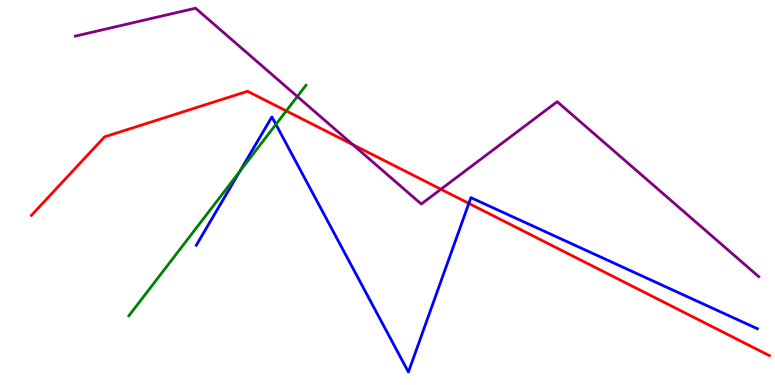[{'lines': ['blue', 'red'], 'intersections': [{'x': 6.05, 'y': 4.72}]}, {'lines': ['green', 'red'], 'intersections': [{'x': 3.69, 'y': 7.12}]}, {'lines': ['purple', 'red'], 'intersections': [{'x': 4.55, 'y': 6.24}, {'x': 5.69, 'y': 5.08}]}, {'lines': ['blue', 'green'], 'intersections': [{'x': 3.09, 'y': 5.55}, {'x': 3.56, 'y': 6.77}]}, {'lines': ['blue', 'purple'], 'intersections': []}, {'lines': ['green', 'purple'], 'intersections': [{'x': 3.84, 'y': 7.49}]}]